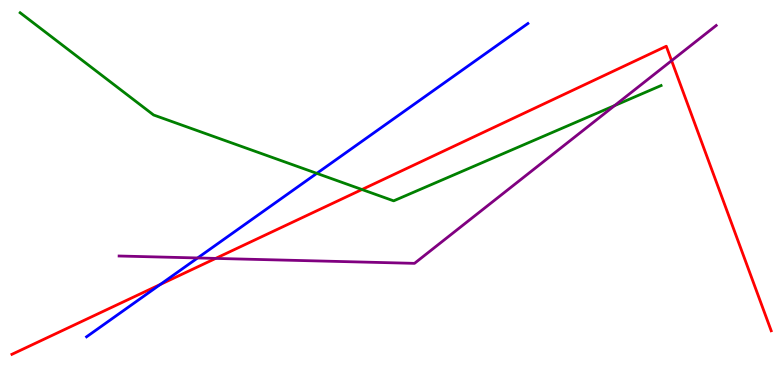[{'lines': ['blue', 'red'], 'intersections': [{'x': 2.07, 'y': 2.61}]}, {'lines': ['green', 'red'], 'intersections': [{'x': 4.67, 'y': 5.08}]}, {'lines': ['purple', 'red'], 'intersections': [{'x': 2.78, 'y': 3.29}, {'x': 8.67, 'y': 8.42}]}, {'lines': ['blue', 'green'], 'intersections': [{'x': 4.09, 'y': 5.5}]}, {'lines': ['blue', 'purple'], 'intersections': [{'x': 2.55, 'y': 3.3}]}, {'lines': ['green', 'purple'], 'intersections': [{'x': 7.93, 'y': 7.26}]}]